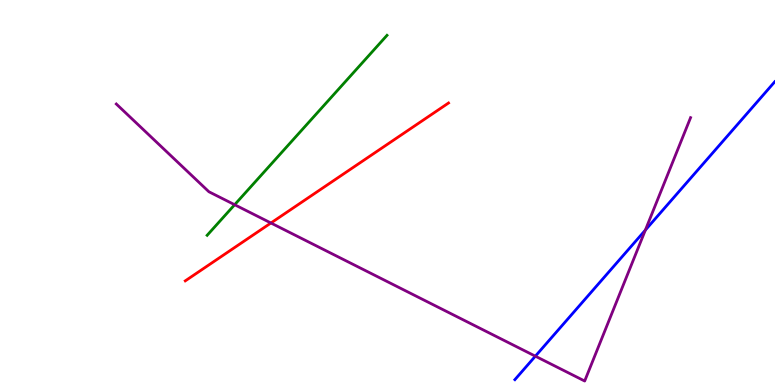[{'lines': ['blue', 'red'], 'intersections': []}, {'lines': ['green', 'red'], 'intersections': []}, {'lines': ['purple', 'red'], 'intersections': [{'x': 3.5, 'y': 4.21}]}, {'lines': ['blue', 'green'], 'intersections': []}, {'lines': ['blue', 'purple'], 'intersections': [{'x': 6.91, 'y': 0.749}, {'x': 8.33, 'y': 4.02}]}, {'lines': ['green', 'purple'], 'intersections': [{'x': 3.03, 'y': 4.68}]}]